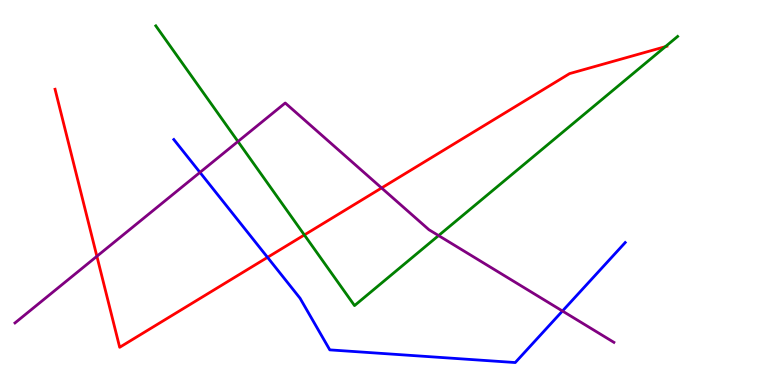[{'lines': ['blue', 'red'], 'intersections': [{'x': 3.45, 'y': 3.32}]}, {'lines': ['green', 'red'], 'intersections': [{'x': 3.93, 'y': 3.9}, {'x': 8.59, 'y': 8.79}]}, {'lines': ['purple', 'red'], 'intersections': [{'x': 1.25, 'y': 3.34}, {'x': 4.92, 'y': 5.12}]}, {'lines': ['blue', 'green'], 'intersections': []}, {'lines': ['blue', 'purple'], 'intersections': [{'x': 2.58, 'y': 5.52}, {'x': 7.26, 'y': 1.92}]}, {'lines': ['green', 'purple'], 'intersections': [{'x': 3.07, 'y': 6.33}, {'x': 5.66, 'y': 3.88}]}]